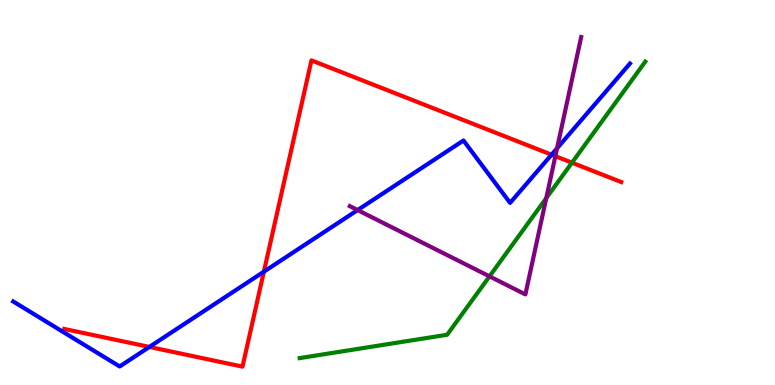[{'lines': ['blue', 'red'], 'intersections': [{'x': 1.93, 'y': 0.988}, {'x': 3.4, 'y': 2.94}, {'x': 7.12, 'y': 5.98}]}, {'lines': ['green', 'red'], 'intersections': [{'x': 7.38, 'y': 5.77}]}, {'lines': ['purple', 'red'], 'intersections': [{'x': 7.17, 'y': 5.94}]}, {'lines': ['blue', 'green'], 'intersections': []}, {'lines': ['blue', 'purple'], 'intersections': [{'x': 4.61, 'y': 4.54}, {'x': 7.19, 'y': 6.15}]}, {'lines': ['green', 'purple'], 'intersections': [{'x': 6.32, 'y': 2.82}, {'x': 7.05, 'y': 4.85}]}]